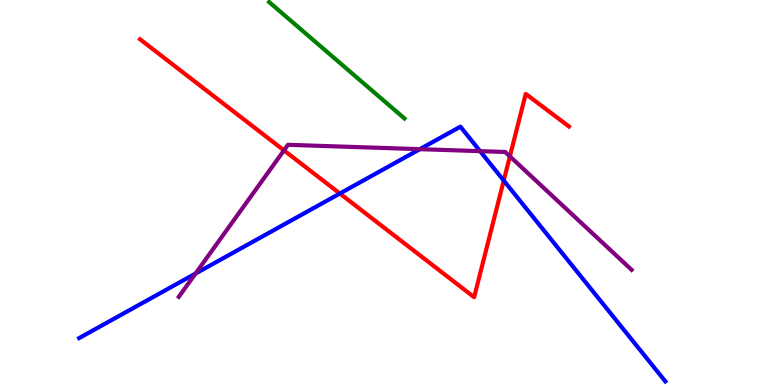[{'lines': ['blue', 'red'], 'intersections': [{'x': 4.39, 'y': 4.97}, {'x': 6.5, 'y': 5.31}]}, {'lines': ['green', 'red'], 'intersections': []}, {'lines': ['purple', 'red'], 'intersections': [{'x': 3.66, 'y': 6.09}, {'x': 6.58, 'y': 5.94}]}, {'lines': ['blue', 'green'], 'intersections': []}, {'lines': ['blue', 'purple'], 'intersections': [{'x': 2.52, 'y': 2.89}, {'x': 5.42, 'y': 6.13}, {'x': 6.19, 'y': 6.07}]}, {'lines': ['green', 'purple'], 'intersections': []}]